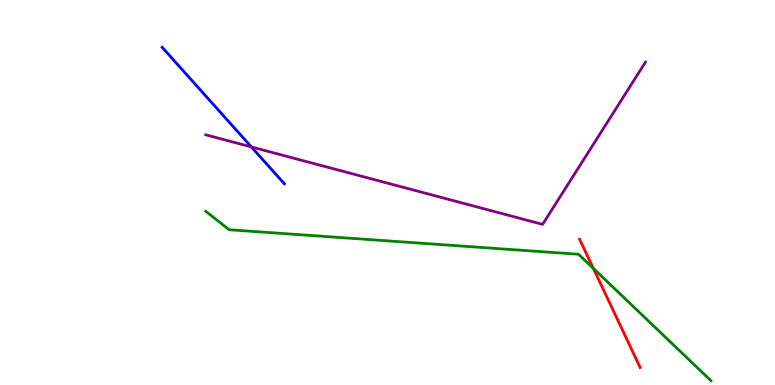[{'lines': ['blue', 'red'], 'intersections': []}, {'lines': ['green', 'red'], 'intersections': [{'x': 7.66, 'y': 3.03}]}, {'lines': ['purple', 'red'], 'intersections': []}, {'lines': ['blue', 'green'], 'intersections': []}, {'lines': ['blue', 'purple'], 'intersections': [{'x': 3.24, 'y': 6.18}]}, {'lines': ['green', 'purple'], 'intersections': []}]